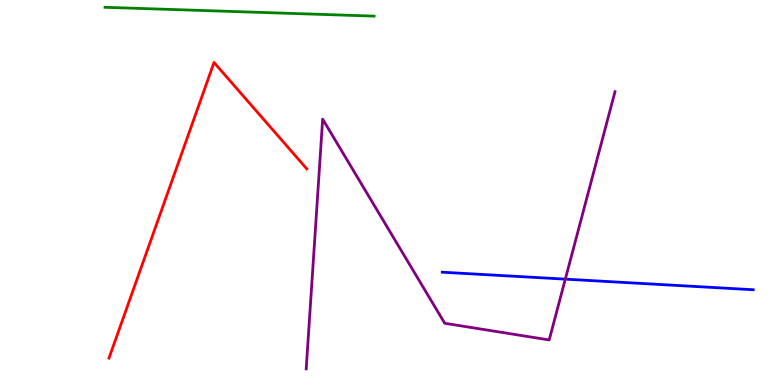[{'lines': ['blue', 'red'], 'intersections': []}, {'lines': ['green', 'red'], 'intersections': []}, {'lines': ['purple', 'red'], 'intersections': []}, {'lines': ['blue', 'green'], 'intersections': []}, {'lines': ['blue', 'purple'], 'intersections': [{'x': 7.29, 'y': 2.75}]}, {'lines': ['green', 'purple'], 'intersections': []}]